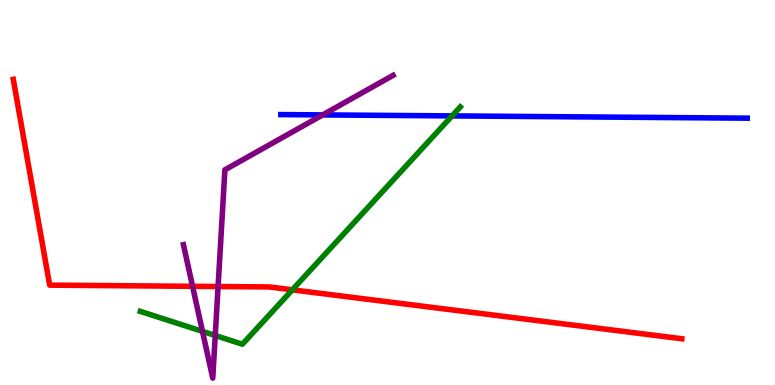[{'lines': ['blue', 'red'], 'intersections': []}, {'lines': ['green', 'red'], 'intersections': [{'x': 3.77, 'y': 2.47}]}, {'lines': ['purple', 'red'], 'intersections': [{'x': 2.48, 'y': 2.56}, {'x': 2.81, 'y': 2.56}]}, {'lines': ['blue', 'green'], 'intersections': [{'x': 5.83, 'y': 6.99}]}, {'lines': ['blue', 'purple'], 'intersections': [{'x': 4.16, 'y': 7.02}]}, {'lines': ['green', 'purple'], 'intersections': [{'x': 2.61, 'y': 1.39}, {'x': 2.78, 'y': 1.29}]}]